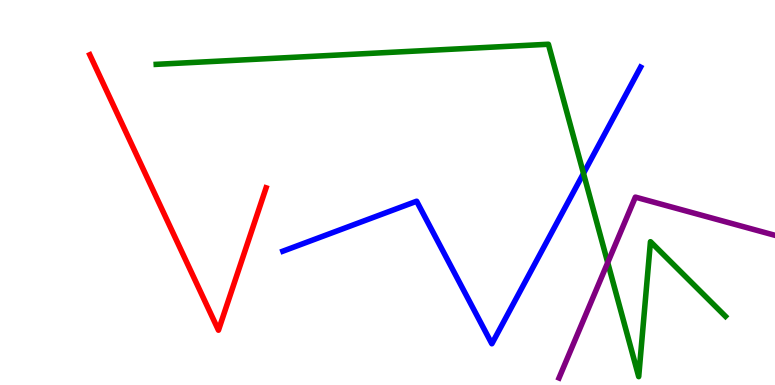[{'lines': ['blue', 'red'], 'intersections': []}, {'lines': ['green', 'red'], 'intersections': []}, {'lines': ['purple', 'red'], 'intersections': []}, {'lines': ['blue', 'green'], 'intersections': [{'x': 7.53, 'y': 5.5}]}, {'lines': ['blue', 'purple'], 'intersections': []}, {'lines': ['green', 'purple'], 'intersections': [{'x': 7.84, 'y': 3.18}]}]